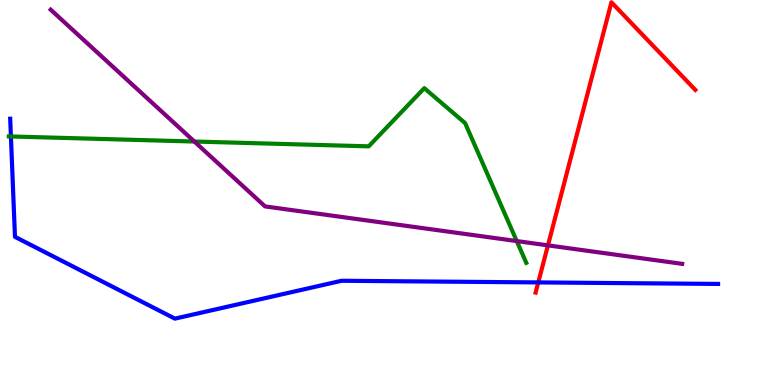[{'lines': ['blue', 'red'], 'intersections': [{'x': 6.95, 'y': 2.66}]}, {'lines': ['green', 'red'], 'intersections': []}, {'lines': ['purple', 'red'], 'intersections': [{'x': 7.07, 'y': 3.63}]}, {'lines': ['blue', 'green'], 'intersections': [{'x': 0.141, 'y': 6.46}]}, {'lines': ['blue', 'purple'], 'intersections': []}, {'lines': ['green', 'purple'], 'intersections': [{'x': 2.51, 'y': 6.32}, {'x': 6.67, 'y': 3.74}]}]